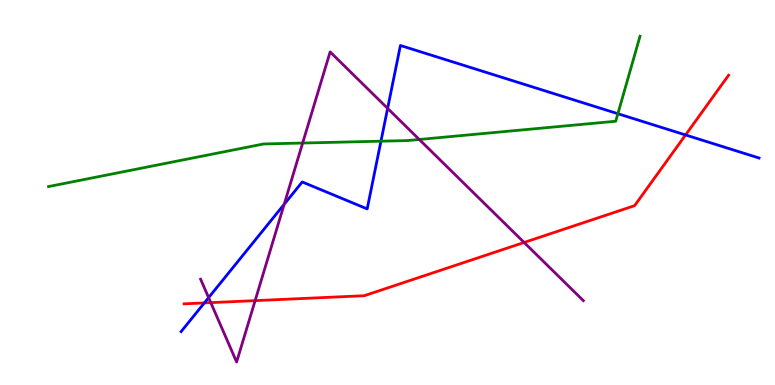[{'lines': ['blue', 'red'], 'intersections': [{'x': 2.64, 'y': 2.13}, {'x': 8.85, 'y': 6.49}]}, {'lines': ['green', 'red'], 'intersections': []}, {'lines': ['purple', 'red'], 'intersections': [{'x': 2.72, 'y': 2.14}, {'x': 3.29, 'y': 2.19}, {'x': 6.76, 'y': 3.7}]}, {'lines': ['blue', 'green'], 'intersections': [{'x': 4.92, 'y': 6.33}, {'x': 7.97, 'y': 7.05}]}, {'lines': ['blue', 'purple'], 'intersections': [{'x': 2.69, 'y': 2.27}, {'x': 3.67, 'y': 4.69}, {'x': 5.0, 'y': 7.18}]}, {'lines': ['green', 'purple'], 'intersections': [{'x': 3.91, 'y': 6.28}, {'x': 5.41, 'y': 6.38}]}]